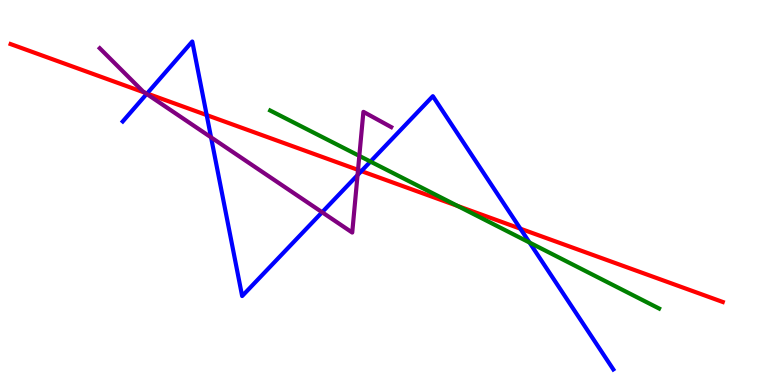[{'lines': ['blue', 'red'], 'intersections': [{'x': 1.9, 'y': 7.57}, {'x': 2.67, 'y': 7.01}, {'x': 4.66, 'y': 5.56}, {'x': 6.71, 'y': 4.06}]}, {'lines': ['green', 'red'], 'intersections': [{'x': 5.91, 'y': 4.65}]}, {'lines': ['purple', 'red'], 'intersections': [{'x': 1.87, 'y': 7.59}, {'x': 4.62, 'y': 5.59}]}, {'lines': ['blue', 'green'], 'intersections': [{'x': 4.78, 'y': 5.8}, {'x': 6.83, 'y': 3.7}]}, {'lines': ['blue', 'purple'], 'intersections': [{'x': 1.89, 'y': 7.56}, {'x': 2.72, 'y': 6.43}, {'x': 4.16, 'y': 4.49}, {'x': 4.61, 'y': 5.45}]}, {'lines': ['green', 'purple'], 'intersections': [{'x': 4.64, 'y': 5.95}]}]